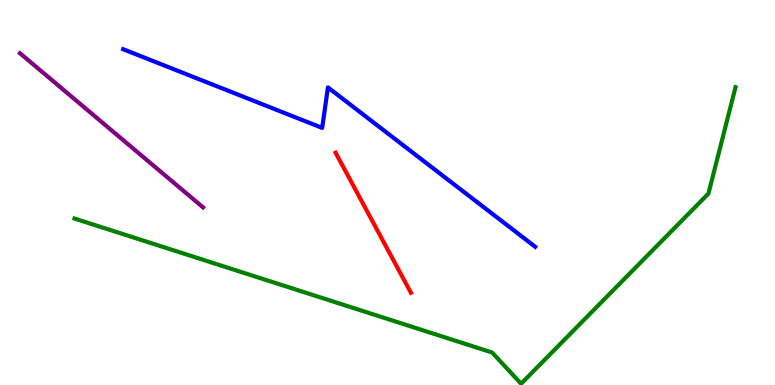[{'lines': ['blue', 'red'], 'intersections': []}, {'lines': ['green', 'red'], 'intersections': []}, {'lines': ['purple', 'red'], 'intersections': []}, {'lines': ['blue', 'green'], 'intersections': []}, {'lines': ['blue', 'purple'], 'intersections': []}, {'lines': ['green', 'purple'], 'intersections': []}]